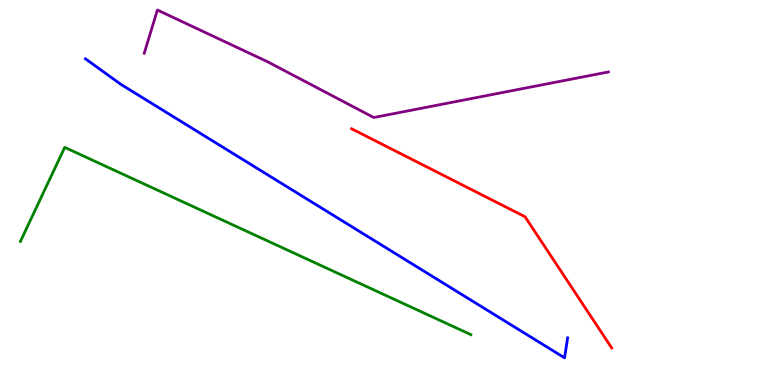[{'lines': ['blue', 'red'], 'intersections': []}, {'lines': ['green', 'red'], 'intersections': []}, {'lines': ['purple', 'red'], 'intersections': []}, {'lines': ['blue', 'green'], 'intersections': []}, {'lines': ['blue', 'purple'], 'intersections': []}, {'lines': ['green', 'purple'], 'intersections': []}]